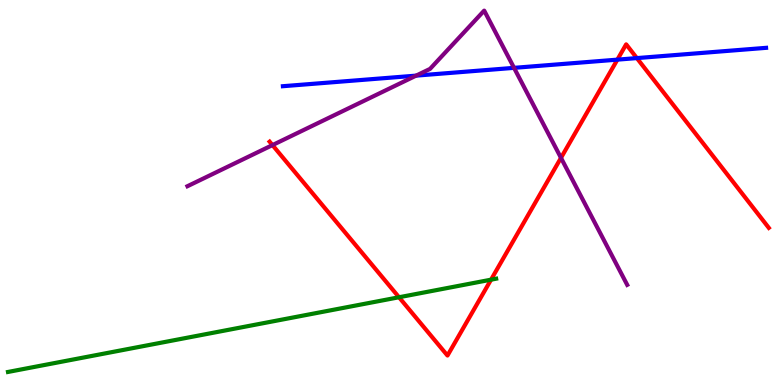[{'lines': ['blue', 'red'], 'intersections': [{'x': 7.97, 'y': 8.45}, {'x': 8.22, 'y': 8.49}]}, {'lines': ['green', 'red'], 'intersections': [{'x': 5.15, 'y': 2.28}, {'x': 6.34, 'y': 2.74}]}, {'lines': ['purple', 'red'], 'intersections': [{'x': 3.52, 'y': 6.23}, {'x': 7.24, 'y': 5.9}]}, {'lines': ['blue', 'green'], 'intersections': []}, {'lines': ['blue', 'purple'], 'intersections': [{'x': 5.37, 'y': 8.04}, {'x': 6.63, 'y': 8.24}]}, {'lines': ['green', 'purple'], 'intersections': []}]